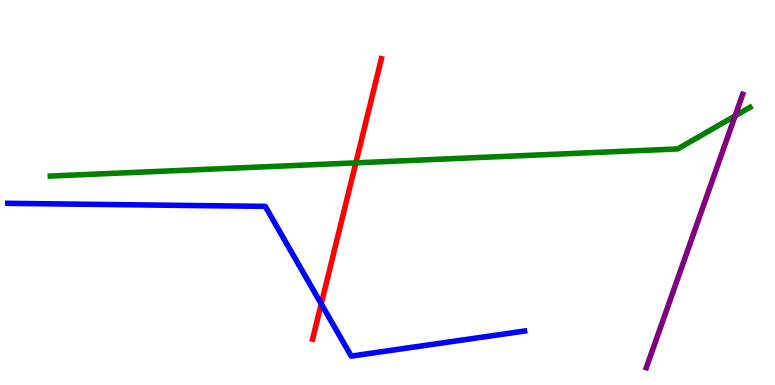[{'lines': ['blue', 'red'], 'intersections': [{'x': 4.15, 'y': 2.11}]}, {'lines': ['green', 'red'], 'intersections': [{'x': 4.59, 'y': 5.77}]}, {'lines': ['purple', 'red'], 'intersections': []}, {'lines': ['blue', 'green'], 'intersections': []}, {'lines': ['blue', 'purple'], 'intersections': []}, {'lines': ['green', 'purple'], 'intersections': [{'x': 9.49, 'y': 6.99}]}]